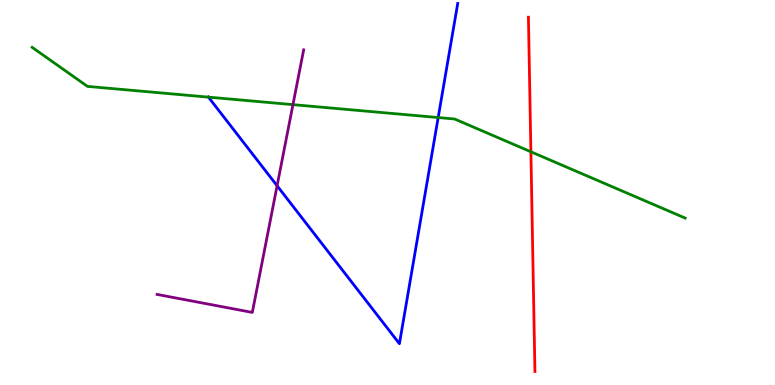[{'lines': ['blue', 'red'], 'intersections': []}, {'lines': ['green', 'red'], 'intersections': [{'x': 6.85, 'y': 6.06}]}, {'lines': ['purple', 'red'], 'intersections': []}, {'lines': ['blue', 'green'], 'intersections': [{'x': 2.69, 'y': 7.48}, {'x': 5.65, 'y': 6.95}]}, {'lines': ['blue', 'purple'], 'intersections': [{'x': 3.58, 'y': 5.18}]}, {'lines': ['green', 'purple'], 'intersections': [{'x': 3.78, 'y': 7.28}]}]